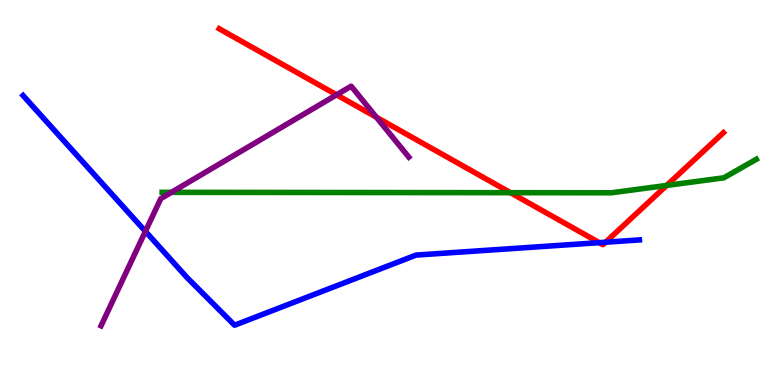[{'lines': ['blue', 'red'], 'intersections': [{'x': 7.73, 'y': 3.7}, {'x': 7.81, 'y': 3.71}]}, {'lines': ['green', 'red'], 'intersections': [{'x': 6.59, 'y': 5.0}, {'x': 8.6, 'y': 5.18}]}, {'lines': ['purple', 'red'], 'intersections': [{'x': 4.34, 'y': 7.54}, {'x': 4.86, 'y': 6.96}]}, {'lines': ['blue', 'green'], 'intersections': []}, {'lines': ['blue', 'purple'], 'intersections': [{'x': 1.88, 'y': 3.99}]}, {'lines': ['green', 'purple'], 'intersections': [{'x': 2.21, 'y': 5.0}]}]